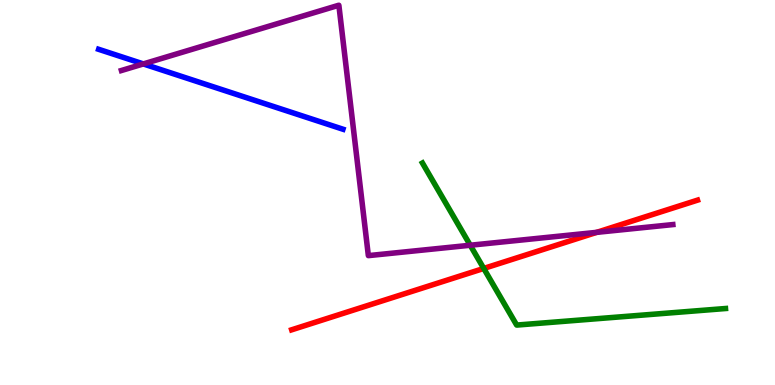[{'lines': ['blue', 'red'], 'intersections': []}, {'lines': ['green', 'red'], 'intersections': [{'x': 6.24, 'y': 3.03}]}, {'lines': ['purple', 'red'], 'intersections': [{'x': 7.7, 'y': 3.97}]}, {'lines': ['blue', 'green'], 'intersections': []}, {'lines': ['blue', 'purple'], 'intersections': [{'x': 1.85, 'y': 8.34}]}, {'lines': ['green', 'purple'], 'intersections': [{'x': 6.07, 'y': 3.63}]}]